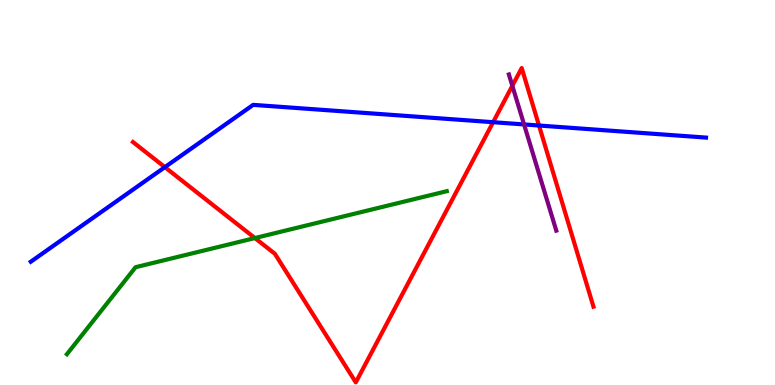[{'lines': ['blue', 'red'], 'intersections': [{'x': 2.13, 'y': 5.66}, {'x': 6.36, 'y': 6.83}, {'x': 6.95, 'y': 6.74}]}, {'lines': ['green', 'red'], 'intersections': [{'x': 3.29, 'y': 3.82}]}, {'lines': ['purple', 'red'], 'intersections': [{'x': 6.61, 'y': 7.77}]}, {'lines': ['blue', 'green'], 'intersections': []}, {'lines': ['blue', 'purple'], 'intersections': [{'x': 6.76, 'y': 6.77}]}, {'lines': ['green', 'purple'], 'intersections': []}]